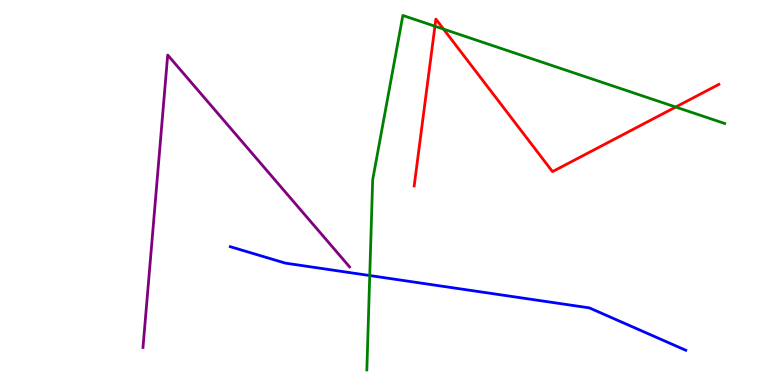[{'lines': ['blue', 'red'], 'intersections': []}, {'lines': ['green', 'red'], 'intersections': [{'x': 5.61, 'y': 9.32}, {'x': 5.72, 'y': 9.24}, {'x': 8.72, 'y': 7.22}]}, {'lines': ['purple', 'red'], 'intersections': []}, {'lines': ['blue', 'green'], 'intersections': [{'x': 4.77, 'y': 2.84}]}, {'lines': ['blue', 'purple'], 'intersections': []}, {'lines': ['green', 'purple'], 'intersections': []}]